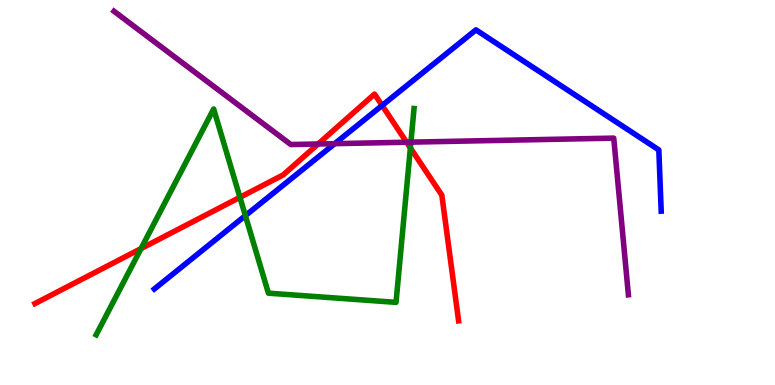[{'lines': ['blue', 'red'], 'intersections': [{'x': 4.93, 'y': 7.26}]}, {'lines': ['green', 'red'], 'intersections': [{'x': 1.82, 'y': 3.54}, {'x': 3.1, 'y': 4.87}, {'x': 5.3, 'y': 6.16}]}, {'lines': ['purple', 'red'], 'intersections': [{'x': 4.1, 'y': 6.26}, {'x': 5.25, 'y': 6.31}]}, {'lines': ['blue', 'green'], 'intersections': [{'x': 3.17, 'y': 4.4}]}, {'lines': ['blue', 'purple'], 'intersections': [{'x': 4.32, 'y': 6.27}]}, {'lines': ['green', 'purple'], 'intersections': [{'x': 5.3, 'y': 6.31}]}]